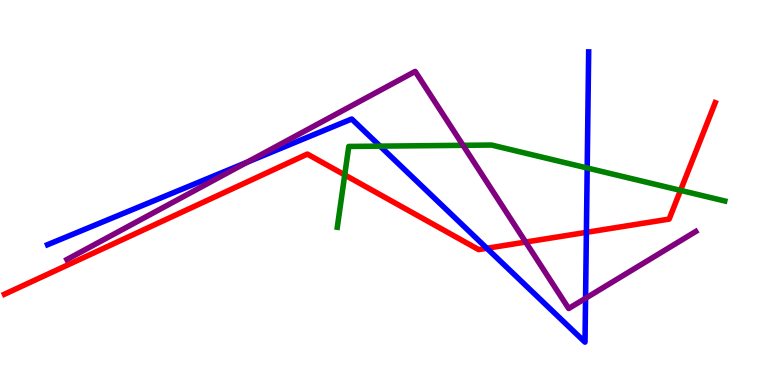[{'lines': ['blue', 'red'], 'intersections': [{'x': 6.28, 'y': 3.55}, {'x': 7.57, 'y': 3.97}]}, {'lines': ['green', 'red'], 'intersections': [{'x': 4.45, 'y': 5.46}, {'x': 8.78, 'y': 5.06}]}, {'lines': ['purple', 'red'], 'intersections': [{'x': 6.78, 'y': 3.71}]}, {'lines': ['blue', 'green'], 'intersections': [{'x': 4.9, 'y': 6.2}, {'x': 7.58, 'y': 5.64}]}, {'lines': ['blue', 'purple'], 'intersections': [{'x': 3.19, 'y': 5.78}, {'x': 7.56, 'y': 2.25}]}, {'lines': ['green', 'purple'], 'intersections': [{'x': 5.97, 'y': 6.23}]}]